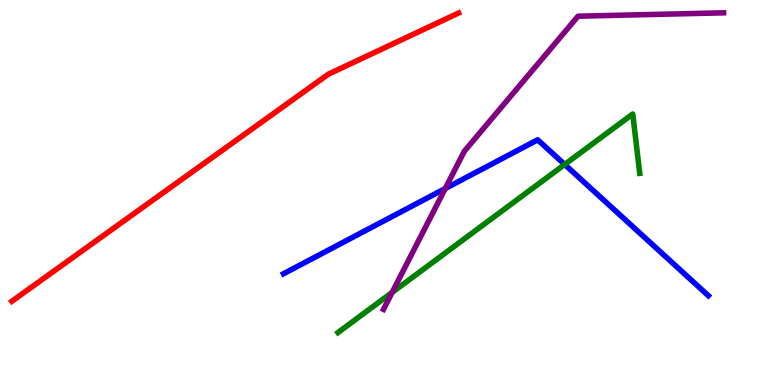[{'lines': ['blue', 'red'], 'intersections': []}, {'lines': ['green', 'red'], 'intersections': []}, {'lines': ['purple', 'red'], 'intersections': []}, {'lines': ['blue', 'green'], 'intersections': [{'x': 7.29, 'y': 5.73}]}, {'lines': ['blue', 'purple'], 'intersections': [{'x': 5.75, 'y': 5.1}]}, {'lines': ['green', 'purple'], 'intersections': [{'x': 5.06, 'y': 2.41}]}]